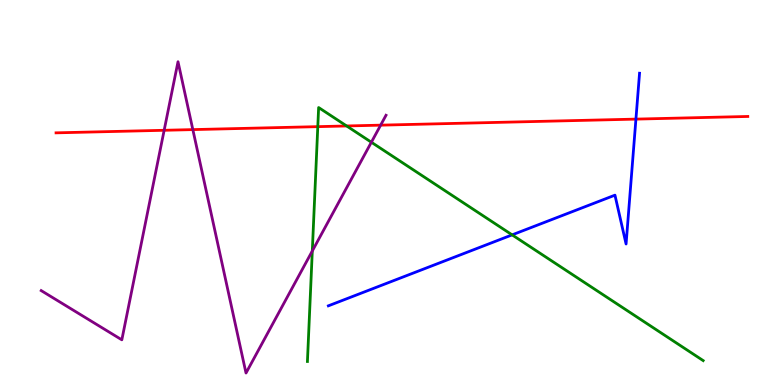[{'lines': ['blue', 'red'], 'intersections': [{'x': 8.21, 'y': 6.91}]}, {'lines': ['green', 'red'], 'intersections': [{'x': 4.1, 'y': 6.71}, {'x': 4.47, 'y': 6.73}]}, {'lines': ['purple', 'red'], 'intersections': [{'x': 2.12, 'y': 6.62}, {'x': 2.49, 'y': 6.63}, {'x': 4.91, 'y': 6.75}]}, {'lines': ['blue', 'green'], 'intersections': [{'x': 6.61, 'y': 3.9}]}, {'lines': ['blue', 'purple'], 'intersections': []}, {'lines': ['green', 'purple'], 'intersections': [{'x': 4.03, 'y': 3.48}, {'x': 4.79, 'y': 6.31}]}]